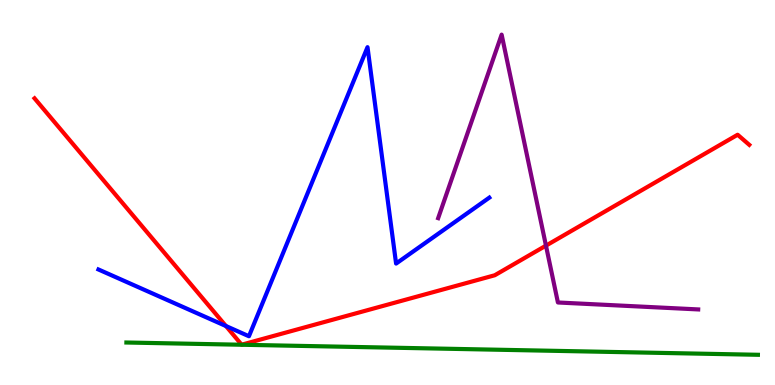[{'lines': ['blue', 'red'], 'intersections': [{'x': 2.92, 'y': 1.53}]}, {'lines': ['green', 'red'], 'intersections': []}, {'lines': ['purple', 'red'], 'intersections': [{'x': 7.04, 'y': 3.62}]}, {'lines': ['blue', 'green'], 'intersections': []}, {'lines': ['blue', 'purple'], 'intersections': []}, {'lines': ['green', 'purple'], 'intersections': []}]